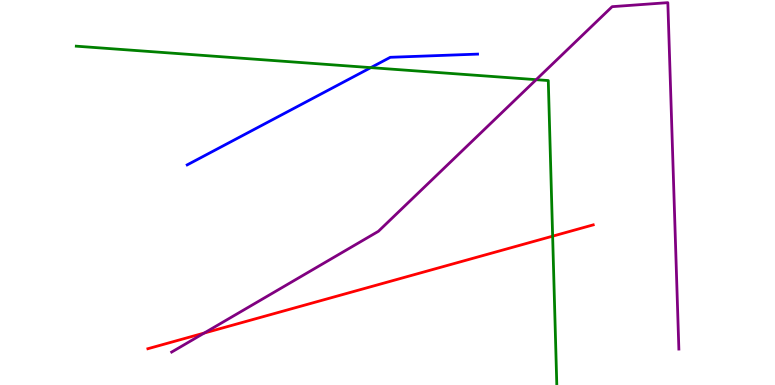[{'lines': ['blue', 'red'], 'intersections': []}, {'lines': ['green', 'red'], 'intersections': [{'x': 7.13, 'y': 3.87}]}, {'lines': ['purple', 'red'], 'intersections': [{'x': 2.63, 'y': 1.35}]}, {'lines': ['blue', 'green'], 'intersections': [{'x': 4.78, 'y': 8.24}]}, {'lines': ['blue', 'purple'], 'intersections': []}, {'lines': ['green', 'purple'], 'intersections': [{'x': 6.92, 'y': 7.93}]}]